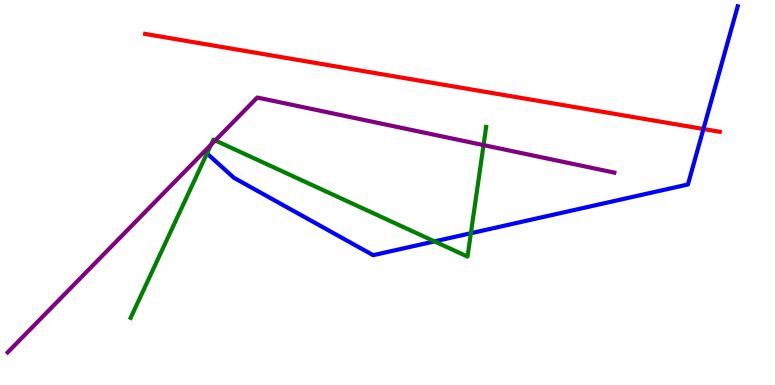[{'lines': ['blue', 'red'], 'intersections': [{'x': 9.08, 'y': 6.65}]}, {'lines': ['green', 'red'], 'intersections': []}, {'lines': ['purple', 'red'], 'intersections': []}, {'lines': ['blue', 'green'], 'intersections': [{'x': 5.61, 'y': 3.73}, {'x': 6.08, 'y': 3.94}]}, {'lines': ['blue', 'purple'], 'intersections': []}, {'lines': ['green', 'purple'], 'intersections': [{'x': 2.72, 'y': 6.24}, {'x': 2.78, 'y': 6.35}, {'x': 6.24, 'y': 6.23}]}]